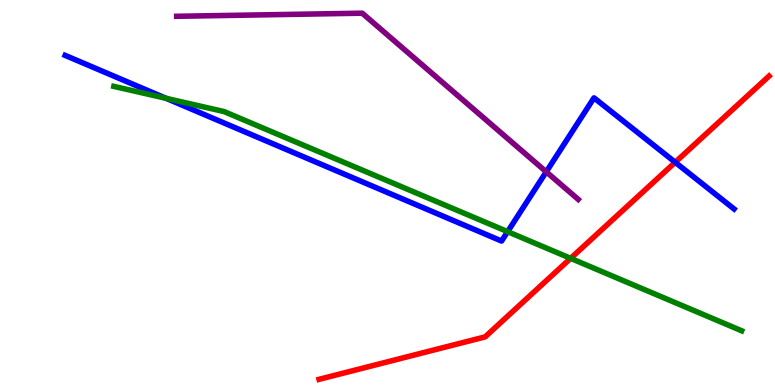[{'lines': ['blue', 'red'], 'intersections': [{'x': 8.71, 'y': 5.79}]}, {'lines': ['green', 'red'], 'intersections': [{'x': 7.36, 'y': 3.29}]}, {'lines': ['purple', 'red'], 'intersections': []}, {'lines': ['blue', 'green'], 'intersections': [{'x': 2.14, 'y': 7.45}, {'x': 6.55, 'y': 3.98}]}, {'lines': ['blue', 'purple'], 'intersections': [{'x': 7.05, 'y': 5.54}]}, {'lines': ['green', 'purple'], 'intersections': []}]